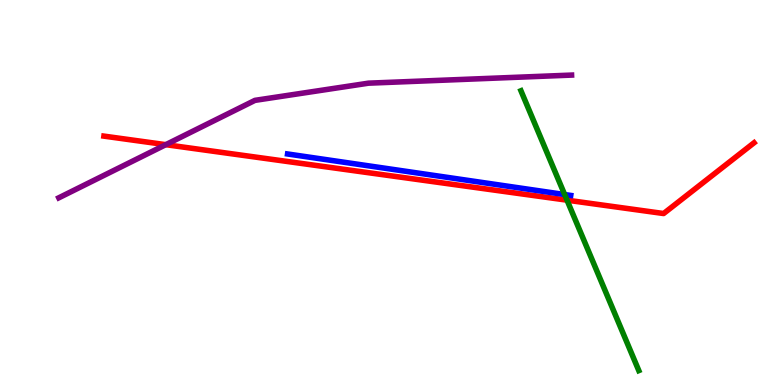[{'lines': ['blue', 'red'], 'intersections': []}, {'lines': ['green', 'red'], 'intersections': [{'x': 7.32, 'y': 4.8}]}, {'lines': ['purple', 'red'], 'intersections': [{'x': 2.14, 'y': 6.24}]}, {'lines': ['blue', 'green'], 'intersections': [{'x': 7.29, 'y': 4.95}]}, {'lines': ['blue', 'purple'], 'intersections': []}, {'lines': ['green', 'purple'], 'intersections': []}]